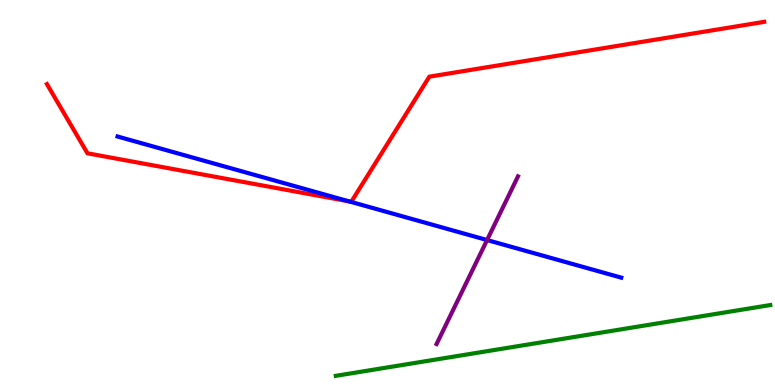[{'lines': ['blue', 'red'], 'intersections': [{'x': 4.51, 'y': 4.77}]}, {'lines': ['green', 'red'], 'intersections': []}, {'lines': ['purple', 'red'], 'intersections': []}, {'lines': ['blue', 'green'], 'intersections': []}, {'lines': ['blue', 'purple'], 'intersections': [{'x': 6.28, 'y': 3.77}]}, {'lines': ['green', 'purple'], 'intersections': []}]